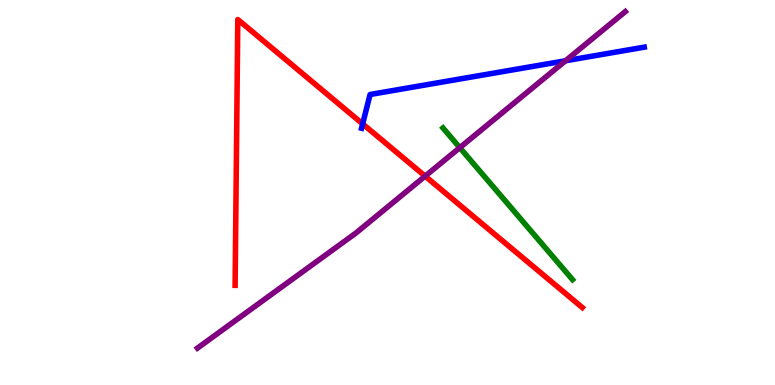[{'lines': ['blue', 'red'], 'intersections': [{'x': 4.68, 'y': 6.78}]}, {'lines': ['green', 'red'], 'intersections': []}, {'lines': ['purple', 'red'], 'intersections': [{'x': 5.49, 'y': 5.42}]}, {'lines': ['blue', 'green'], 'intersections': []}, {'lines': ['blue', 'purple'], 'intersections': [{'x': 7.3, 'y': 8.42}]}, {'lines': ['green', 'purple'], 'intersections': [{'x': 5.93, 'y': 6.16}]}]